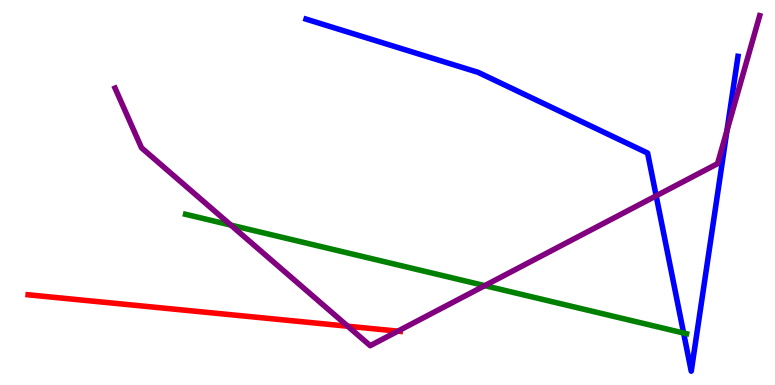[{'lines': ['blue', 'red'], 'intersections': []}, {'lines': ['green', 'red'], 'intersections': []}, {'lines': ['purple', 'red'], 'intersections': [{'x': 4.49, 'y': 1.53}, {'x': 5.13, 'y': 1.4}]}, {'lines': ['blue', 'green'], 'intersections': [{'x': 8.82, 'y': 1.35}]}, {'lines': ['blue', 'purple'], 'intersections': [{'x': 8.47, 'y': 4.91}, {'x': 9.38, 'y': 6.61}]}, {'lines': ['green', 'purple'], 'intersections': [{'x': 2.98, 'y': 4.15}, {'x': 6.26, 'y': 2.58}]}]